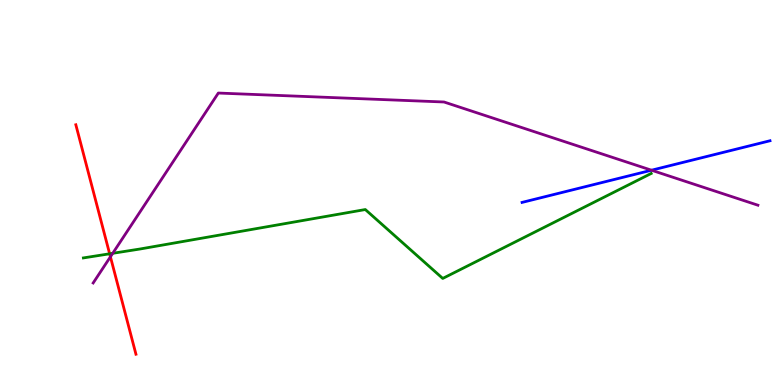[{'lines': ['blue', 'red'], 'intersections': []}, {'lines': ['green', 'red'], 'intersections': [{'x': 1.41, 'y': 3.41}]}, {'lines': ['purple', 'red'], 'intersections': [{'x': 1.42, 'y': 3.33}]}, {'lines': ['blue', 'green'], 'intersections': []}, {'lines': ['blue', 'purple'], 'intersections': [{'x': 8.41, 'y': 5.58}]}, {'lines': ['green', 'purple'], 'intersections': [{'x': 1.45, 'y': 3.42}]}]